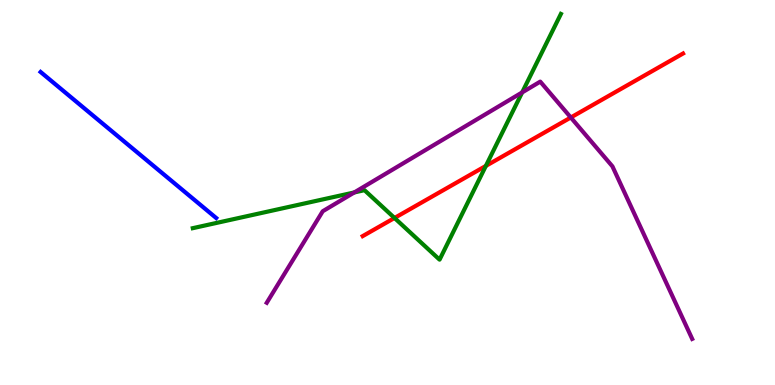[{'lines': ['blue', 'red'], 'intersections': []}, {'lines': ['green', 'red'], 'intersections': [{'x': 5.09, 'y': 4.34}, {'x': 6.27, 'y': 5.69}]}, {'lines': ['purple', 'red'], 'intersections': [{'x': 7.37, 'y': 6.95}]}, {'lines': ['blue', 'green'], 'intersections': []}, {'lines': ['blue', 'purple'], 'intersections': []}, {'lines': ['green', 'purple'], 'intersections': [{'x': 4.57, 'y': 5.0}, {'x': 6.74, 'y': 7.6}]}]